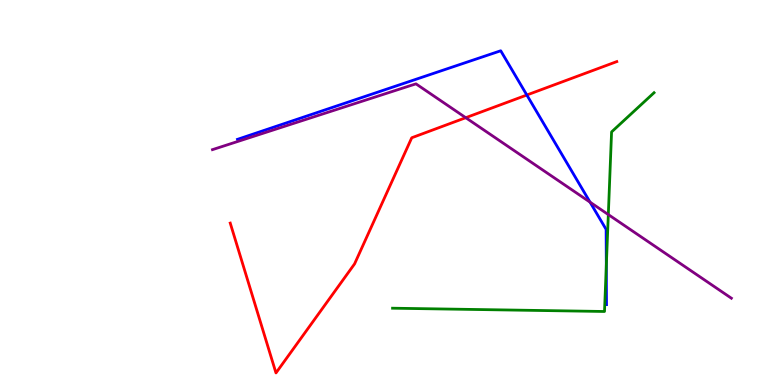[{'lines': ['blue', 'red'], 'intersections': [{'x': 6.8, 'y': 7.53}]}, {'lines': ['green', 'red'], 'intersections': []}, {'lines': ['purple', 'red'], 'intersections': [{'x': 6.01, 'y': 6.94}]}, {'lines': ['blue', 'green'], 'intersections': [{'x': 7.82, 'y': 3.1}]}, {'lines': ['blue', 'purple'], 'intersections': [{'x': 7.61, 'y': 4.75}]}, {'lines': ['green', 'purple'], 'intersections': [{'x': 7.85, 'y': 4.43}]}]